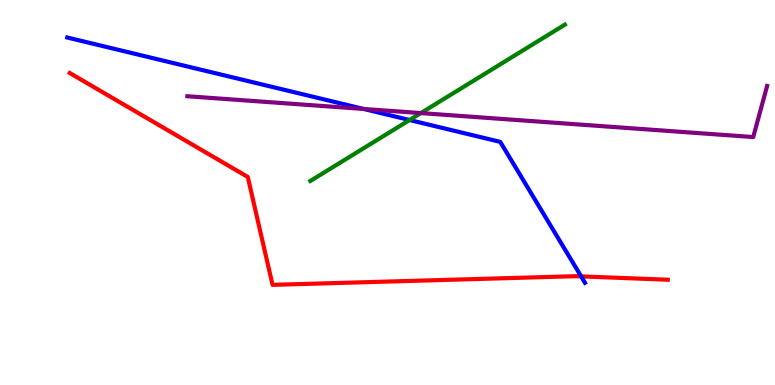[{'lines': ['blue', 'red'], 'intersections': [{'x': 7.5, 'y': 2.82}]}, {'lines': ['green', 'red'], 'intersections': []}, {'lines': ['purple', 'red'], 'intersections': []}, {'lines': ['blue', 'green'], 'intersections': [{'x': 5.28, 'y': 6.88}]}, {'lines': ['blue', 'purple'], 'intersections': [{'x': 4.69, 'y': 7.17}]}, {'lines': ['green', 'purple'], 'intersections': [{'x': 5.43, 'y': 7.06}]}]